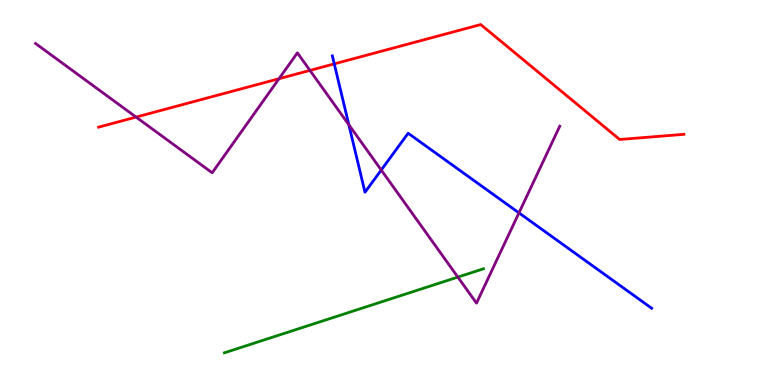[{'lines': ['blue', 'red'], 'intersections': [{'x': 4.31, 'y': 8.34}]}, {'lines': ['green', 'red'], 'intersections': []}, {'lines': ['purple', 'red'], 'intersections': [{'x': 1.76, 'y': 6.96}, {'x': 3.6, 'y': 7.96}, {'x': 4.0, 'y': 8.17}]}, {'lines': ['blue', 'green'], 'intersections': []}, {'lines': ['blue', 'purple'], 'intersections': [{'x': 4.5, 'y': 6.76}, {'x': 4.92, 'y': 5.58}, {'x': 6.7, 'y': 4.47}]}, {'lines': ['green', 'purple'], 'intersections': [{'x': 5.91, 'y': 2.8}]}]